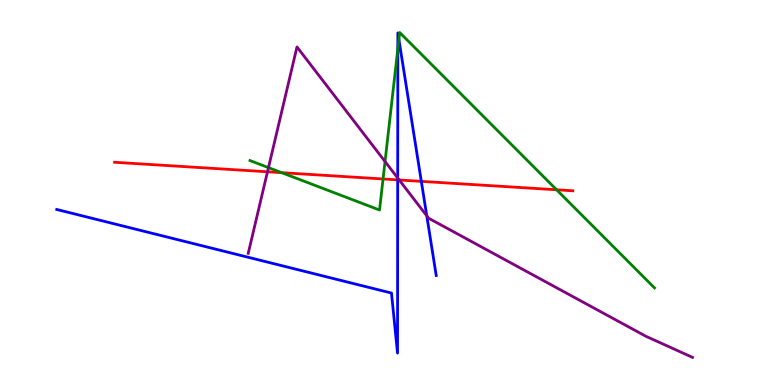[{'lines': ['blue', 'red'], 'intersections': [{'x': 5.13, 'y': 5.33}, {'x': 5.44, 'y': 5.29}]}, {'lines': ['green', 'red'], 'intersections': [{'x': 3.63, 'y': 5.52}, {'x': 4.94, 'y': 5.35}, {'x': 7.18, 'y': 5.07}]}, {'lines': ['purple', 'red'], 'intersections': [{'x': 3.45, 'y': 5.54}, {'x': 5.15, 'y': 5.33}]}, {'lines': ['blue', 'green'], 'intersections': [{'x': 5.13, 'y': 8.73}, {'x': 5.15, 'y': 8.97}]}, {'lines': ['blue', 'purple'], 'intersections': [{'x': 5.13, 'y': 5.38}, {'x': 5.51, 'y': 4.39}]}, {'lines': ['green', 'purple'], 'intersections': [{'x': 3.46, 'y': 5.65}, {'x': 4.97, 'y': 5.8}]}]